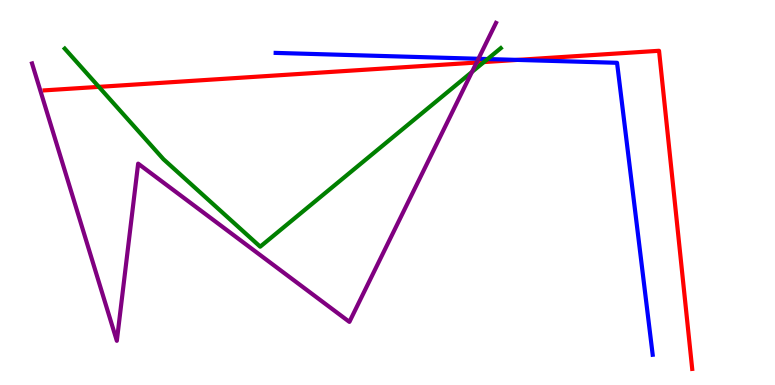[{'lines': ['blue', 'red'], 'intersections': [{'x': 6.68, 'y': 8.44}]}, {'lines': ['green', 'red'], 'intersections': [{'x': 1.28, 'y': 7.74}, {'x': 6.24, 'y': 8.39}]}, {'lines': ['purple', 'red'], 'intersections': [{'x': 6.15, 'y': 8.38}]}, {'lines': ['blue', 'green'], 'intersections': [{'x': 6.29, 'y': 8.47}]}, {'lines': ['blue', 'purple'], 'intersections': [{'x': 6.17, 'y': 8.47}]}, {'lines': ['green', 'purple'], 'intersections': [{'x': 6.09, 'y': 8.13}]}]